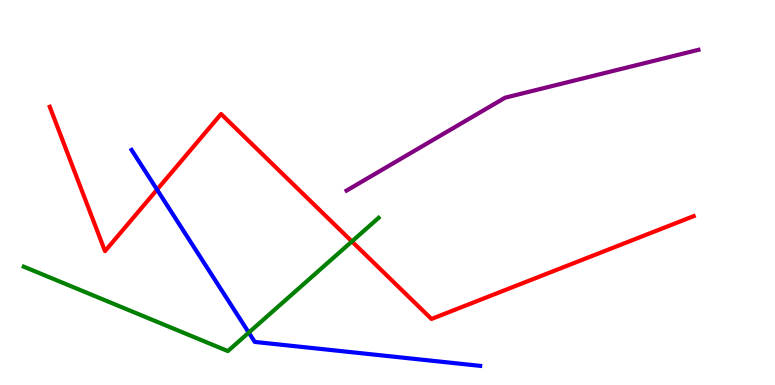[{'lines': ['blue', 'red'], 'intersections': [{'x': 2.03, 'y': 5.07}]}, {'lines': ['green', 'red'], 'intersections': [{'x': 4.54, 'y': 3.73}]}, {'lines': ['purple', 'red'], 'intersections': []}, {'lines': ['blue', 'green'], 'intersections': [{'x': 3.21, 'y': 1.36}]}, {'lines': ['blue', 'purple'], 'intersections': []}, {'lines': ['green', 'purple'], 'intersections': []}]